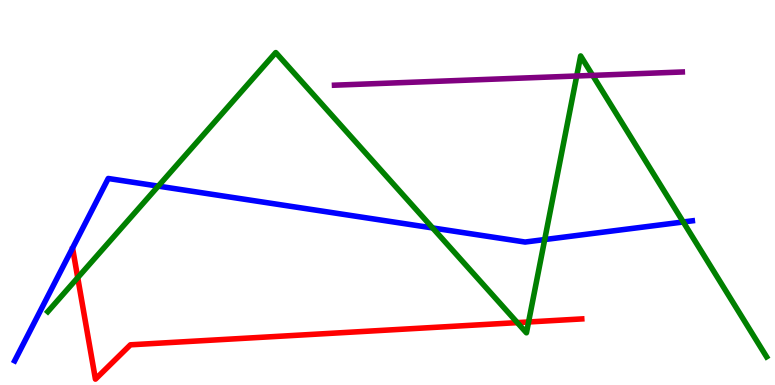[{'lines': ['blue', 'red'], 'intersections': []}, {'lines': ['green', 'red'], 'intersections': [{'x': 1.0, 'y': 2.79}, {'x': 6.68, 'y': 1.62}, {'x': 6.82, 'y': 1.64}]}, {'lines': ['purple', 'red'], 'intersections': []}, {'lines': ['blue', 'green'], 'intersections': [{'x': 2.04, 'y': 5.17}, {'x': 5.58, 'y': 4.08}, {'x': 7.03, 'y': 3.78}, {'x': 8.82, 'y': 4.23}]}, {'lines': ['blue', 'purple'], 'intersections': []}, {'lines': ['green', 'purple'], 'intersections': [{'x': 7.44, 'y': 8.03}, {'x': 7.65, 'y': 8.04}]}]